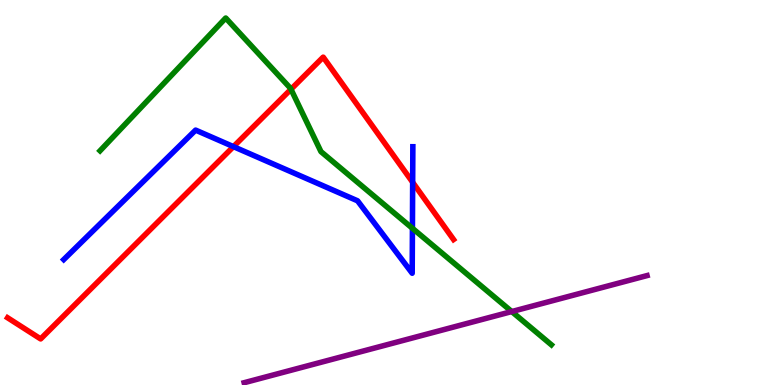[{'lines': ['blue', 'red'], 'intersections': [{'x': 3.01, 'y': 6.19}, {'x': 5.32, 'y': 5.26}]}, {'lines': ['green', 'red'], 'intersections': [{'x': 3.75, 'y': 7.68}]}, {'lines': ['purple', 'red'], 'intersections': []}, {'lines': ['blue', 'green'], 'intersections': [{'x': 5.32, 'y': 4.07}]}, {'lines': ['blue', 'purple'], 'intersections': []}, {'lines': ['green', 'purple'], 'intersections': [{'x': 6.6, 'y': 1.91}]}]